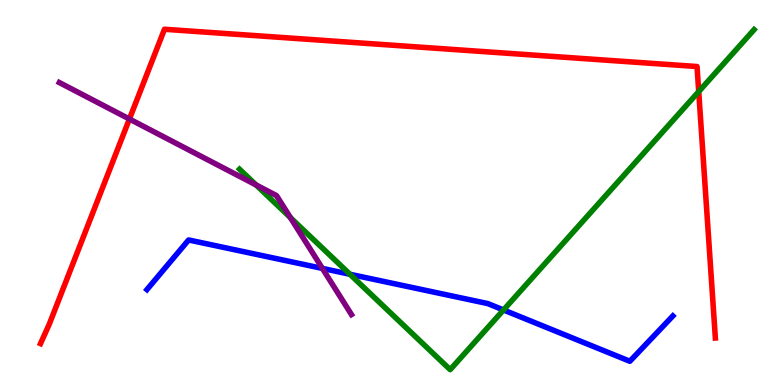[{'lines': ['blue', 'red'], 'intersections': []}, {'lines': ['green', 'red'], 'intersections': [{'x': 9.02, 'y': 7.62}]}, {'lines': ['purple', 'red'], 'intersections': [{'x': 1.67, 'y': 6.91}]}, {'lines': ['blue', 'green'], 'intersections': [{'x': 4.52, 'y': 2.88}, {'x': 6.5, 'y': 1.95}]}, {'lines': ['blue', 'purple'], 'intersections': [{'x': 4.16, 'y': 3.03}]}, {'lines': ['green', 'purple'], 'intersections': [{'x': 3.3, 'y': 5.2}, {'x': 3.75, 'y': 4.35}]}]